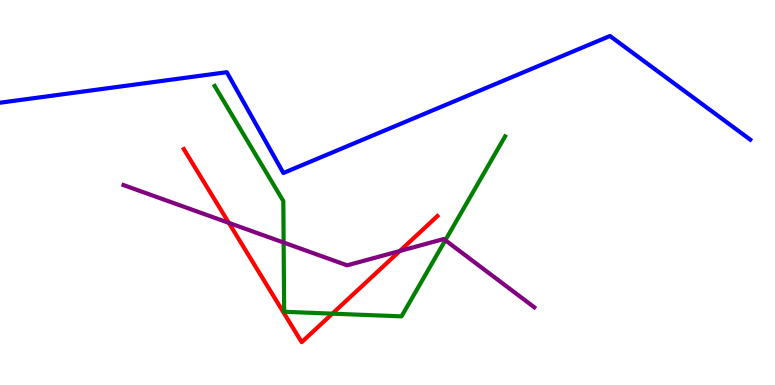[{'lines': ['blue', 'red'], 'intersections': []}, {'lines': ['green', 'red'], 'intersections': [{'x': 4.29, 'y': 1.85}]}, {'lines': ['purple', 'red'], 'intersections': [{'x': 2.95, 'y': 4.21}, {'x': 5.16, 'y': 3.48}]}, {'lines': ['blue', 'green'], 'intersections': []}, {'lines': ['blue', 'purple'], 'intersections': []}, {'lines': ['green', 'purple'], 'intersections': [{'x': 3.66, 'y': 3.7}, {'x': 5.75, 'y': 3.76}]}]